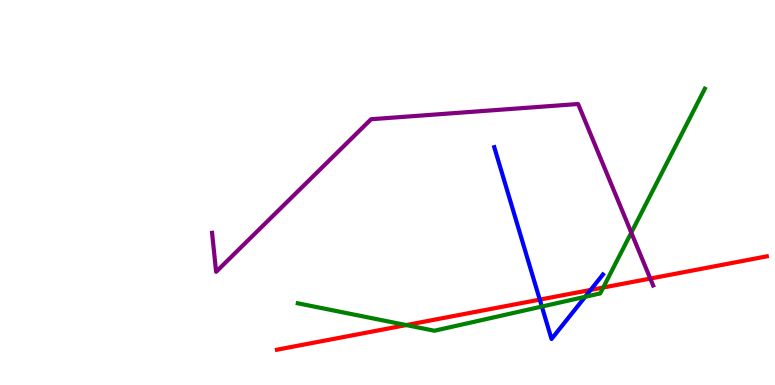[{'lines': ['blue', 'red'], 'intersections': [{'x': 6.96, 'y': 2.22}, {'x': 7.62, 'y': 2.47}]}, {'lines': ['green', 'red'], 'intersections': [{'x': 5.24, 'y': 1.56}, {'x': 7.78, 'y': 2.53}]}, {'lines': ['purple', 'red'], 'intersections': [{'x': 8.39, 'y': 2.76}]}, {'lines': ['blue', 'green'], 'intersections': [{'x': 6.99, 'y': 2.04}, {'x': 7.55, 'y': 2.29}]}, {'lines': ['blue', 'purple'], 'intersections': []}, {'lines': ['green', 'purple'], 'intersections': [{'x': 8.15, 'y': 3.96}]}]